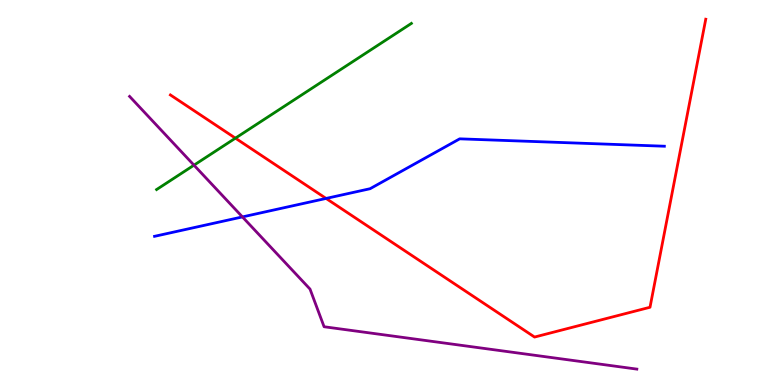[{'lines': ['blue', 'red'], 'intersections': [{'x': 4.21, 'y': 4.85}]}, {'lines': ['green', 'red'], 'intersections': [{'x': 3.04, 'y': 6.41}]}, {'lines': ['purple', 'red'], 'intersections': []}, {'lines': ['blue', 'green'], 'intersections': []}, {'lines': ['blue', 'purple'], 'intersections': [{'x': 3.13, 'y': 4.37}]}, {'lines': ['green', 'purple'], 'intersections': [{'x': 2.5, 'y': 5.71}]}]